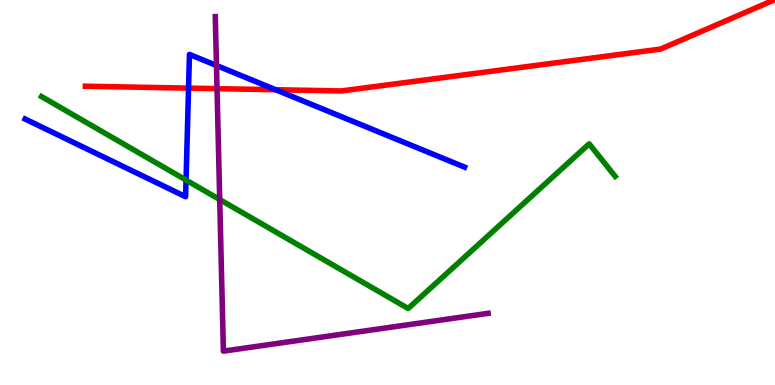[{'lines': ['blue', 'red'], 'intersections': [{'x': 2.43, 'y': 7.71}, {'x': 3.56, 'y': 7.67}]}, {'lines': ['green', 'red'], 'intersections': []}, {'lines': ['purple', 'red'], 'intersections': [{'x': 2.8, 'y': 7.7}]}, {'lines': ['blue', 'green'], 'intersections': [{'x': 2.4, 'y': 5.32}]}, {'lines': ['blue', 'purple'], 'intersections': [{'x': 2.79, 'y': 8.3}]}, {'lines': ['green', 'purple'], 'intersections': [{'x': 2.84, 'y': 4.82}]}]